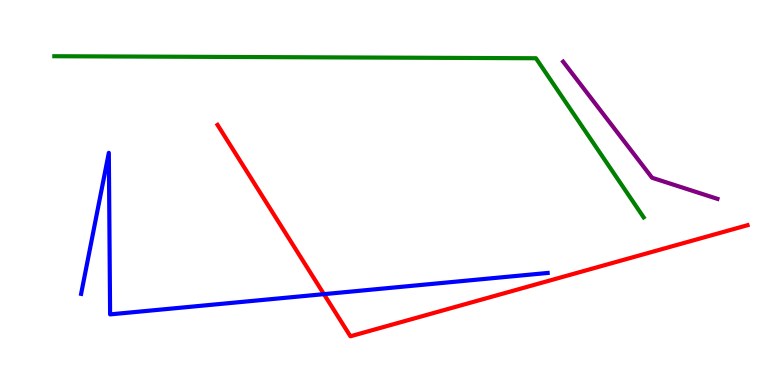[{'lines': ['blue', 'red'], 'intersections': [{'x': 4.18, 'y': 2.36}]}, {'lines': ['green', 'red'], 'intersections': []}, {'lines': ['purple', 'red'], 'intersections': []}, {'lines': ['blue', 'green'], 'intersections': []}, {'lines': ['blue', 'purple'], 'intersections': []}, {'lines': ['green', 'purple'], 'intersections': []}]